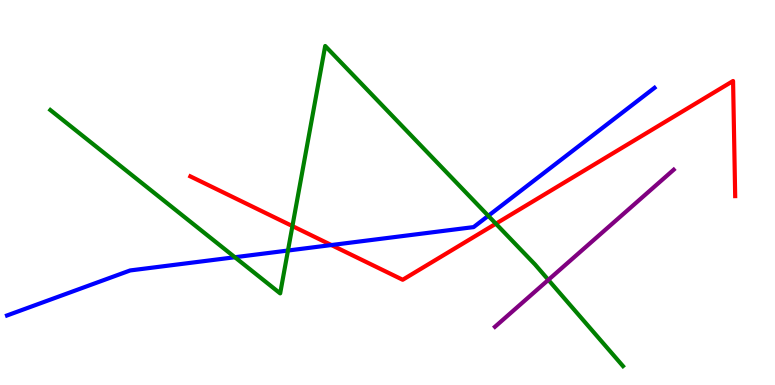[{'lines': ['blue', 'red'], 'intersections': [{'x': 4.28, 'y': 3.64}]}, {'lines': ['green', 'red'], 'intersections': [{'x': 3.77, 'y': 4.13}, {'x': 6.4, 'y': 4.19}]}, {'lines': ['purple', 'red'], 'intersections': []}, {'lines': ['blue', 'green'], 'intersections': [{'x': 3.03, 'y': 3.32}, {'x': 3.72, 'y': 3.49}, {'x': 6.3, 'y': 4.39}]}, {'lines': ['blue', 'purple'], 'intersections': []}, {'lines': ['green', 'purple'], 'intersections': [{'x': 7.08, 'y': 2.73}]}]